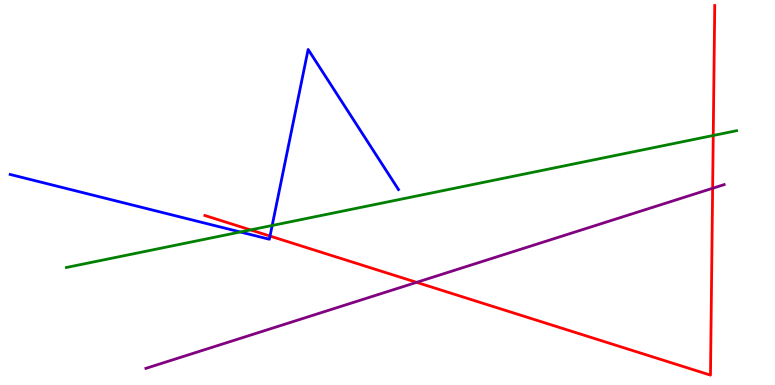[{'lines': ['blue', 'red'], 'intersections': [{'x': 3.48, 'y': 3.87}]}, {'lines': ['green', 'red'], 'intersections': [{'x': 3.23, 'y': 4.03}, {'x': 9.2, 'y': 6.48}]}, {'lines': ['purple', 'red'], 'intersections': [{'x': 5.38, 'y': 2.67}, {'x': 9.2, 'y': 5.11}]}, {'lines': ['blue', 'green'], 'intersections': [{'x': 3.1, 'y': 3.97}, {'x': 3.51, 'y': 4.14}]}, {'lines': ['blue', 'purple'], 'intersections': []}, {'lines': ['green', 'purple'], 'intersections': []}]